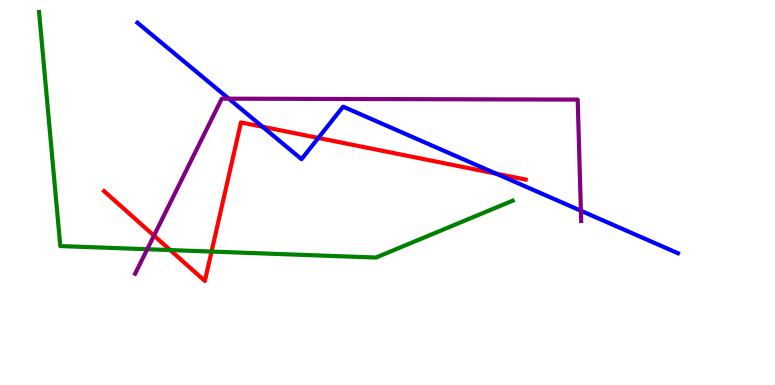[{'lines': ['blue', 'red'], 'intersections': [{'x': 3.39, 'y': 6.71}, {'x': 4.11, 'y': 6.42}, {'x': 6.4, 'y': 5.49}]}, {'lines': ['green', 'red'], 'intersections': [{'x': 2.2, 'y': 3.5}, {'x': 2.73, 'y': 3.47}]}, {'lines': ['purple', 'red'], 'intersections': [{'x': 1.99, 'y': 3.88}]}, {'lines': ['blue', 'green'], 'intersections': []}, {'lines': ['blue', 'purple'], 'intersections': [{'x': 2.95, 'y': 7.44}, {'x': 7.5, 'y': 4.53}]}, {'lines': ['green', 'purple'], 'intersections': [{'x': 1.9, 'y': 3.53}]}]